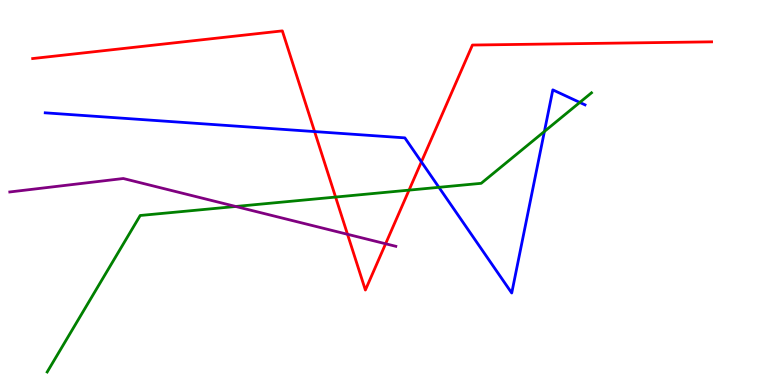[{'lines': ['blue', 'red'], 'intersections': [{'x': 4.06, 'y': 6.58}, {'x': 5.44, 'y': 5.8}]}, {'lines': ['green', 'red'], 'intersections': [{'x': 4.33, 'y': 4.88}, {'x': 5.28, 'y': 5.06}]}, {'lines': ['purple', 'red'], 'intersections': [{'x': 4.48, 'y': 3.91}, {'x': 4.98, 'y': 3.67}]}, {'lines': ['blue', 'green'], 'intersections': [{'x': 5.66, 'y': 5.13}, {'x': 7.02, 'y': 6.59}, {'x': 7.48, 'y': 7.34}]}, {'lines': ['blue', 'purple'], 'intersections': []}, {'lines': ['green', 'purple'], 'intersections': [{'x': 3.04, 'y': 4.64}]}]